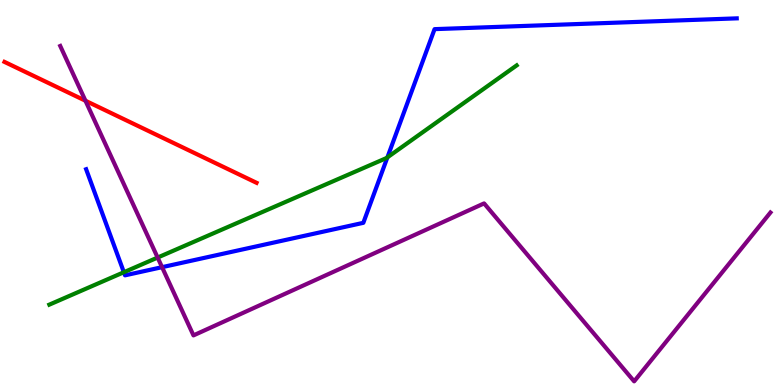[{'lines': ['blue', 'red'], 'intersections': []}, {'lines': ['green', 'red'], 'intersections': []}, {'lines': ['purple', 'red'], 'intersections': [{'x': 1.1, 'y': 7.38}]}, {'lines': ['blue', 'green'], 'intersections': [{'x': 1.6, 'y': 2.93}, {'x': 5.0, 'y': 5.91}]}, {'lines': ['blue', 'purple'], 'intersections': [{'x': 2.09, 'y': 3.06}]}, {'lines': ['green', 'purple'], 'intersections': [{'x': 2.03, 'y': 3.31}]}]